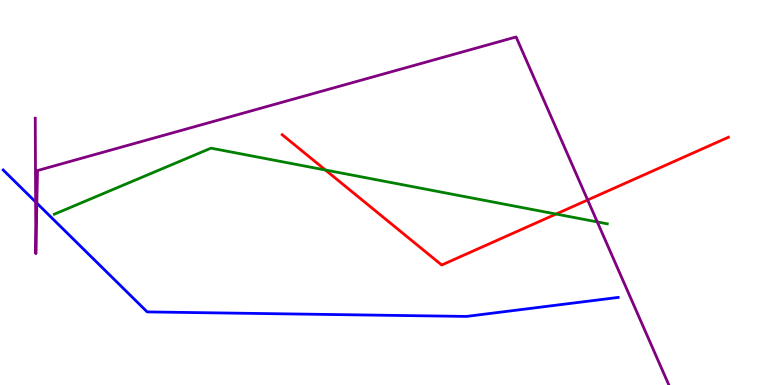[{'lines': ['blue', 'red'], 'intersections': []}, {'lines': ['green', 'red'], 'intersections': [{'x': 4.2, 'y': 5.58}, {'x': 7.18, 'y': 4.44}]}, {'lines': ['purple', 'red'], 'intersections': [{'x': 7.58, 'y': 4.81}]}, {'lines': ['blue', 'green'], 'intersections': []}, {'lines': ['blue', 'purple'], 'intersections': [{'x': 0.46, 'y': 4.75}, {'x': 0.476, 'y': 4.72}]}, {'lines': ['green', 'purple'], 'intersections': [{'x': 7.71, 'y': 4.24}]}]